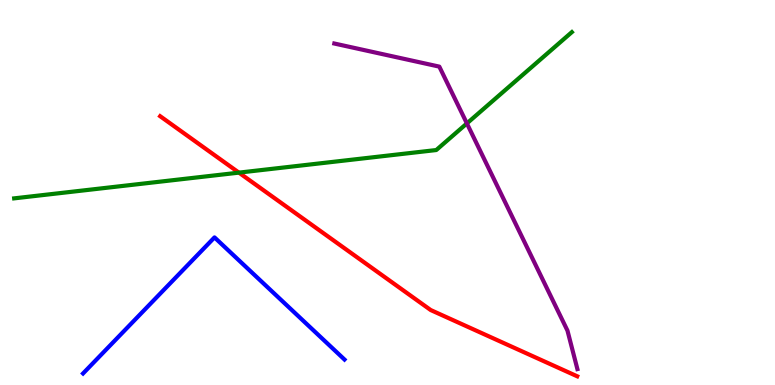[{'lines': ['blue', 'red'], 'intersections': []}, {'lines': ['green', 'red'], 'intersections': [{'x': 3.08, 'y': 5.52}]}, {'lines': ['purple', 'red'], 'intersections': []}, {'lines': ['blue', 'green'], 'intersections': []}, {'lines': ['blue', 'purple'], 'intersections': []}, {'lines': ['green', 'purple'], 'intersections': [{'x': 6.02, 'y': 6.79}]}]